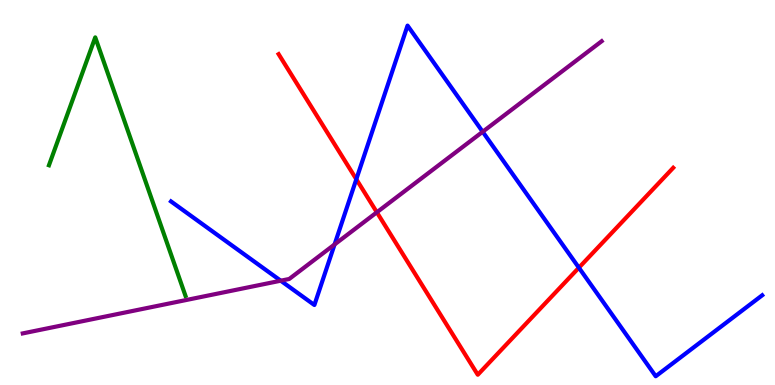[{'lines': ['blue', 'red'], 'intersections': [{'x': 4.6, 'y': 5.34}, {'x': 7.47, 'y': 3.05}]}, {'lines': ['green', 'red'], 'intersections': []}, {'lines': ['purple', 'red'], 'intersections': [{'x': 4.86, 'y': 4.49}]}, {'lines': ['blue', 'green'], 'intersections': []}, {'lines': ['blue', 'purple'], 'intersections': [{'x': 3.62, 'y': 2.71}, {'x': 4.32, 'y': 3.65}, {'x': 6.23, 'y': 6.58}]}, {'lines': ['green', 'purple'], 'intersections': []}]